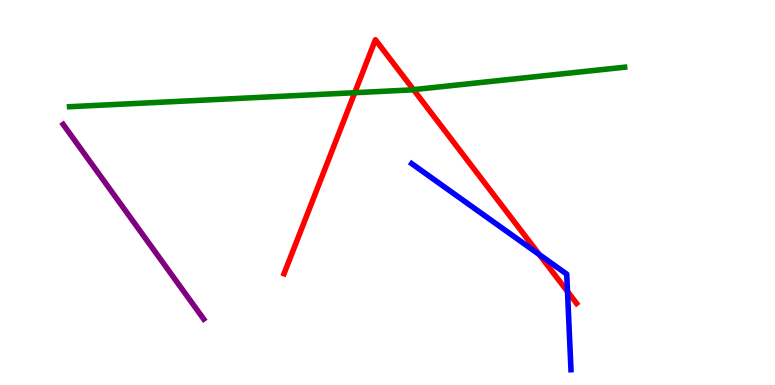[{'lines': ['blue', 'red'], 'intersections': [{'x': 6.96, 'y': 3.39}, {'x': 7.32, 'y': 2.43}]}, {'lines': ['green', 'red'], 'intersections': [{'x': 4.58, 'y': 7.59}, {'x': 5.34, 'y': 7.67}]}, {'lines': ['purple', 'red'], 'intersections': []}, {'lines': ['blue', 'green'], 'intersections': []}, {'lines': ['blue', 'purple'], 'intersections': []}, {'lines': ['green', 'purple'], 'intersections': []}]